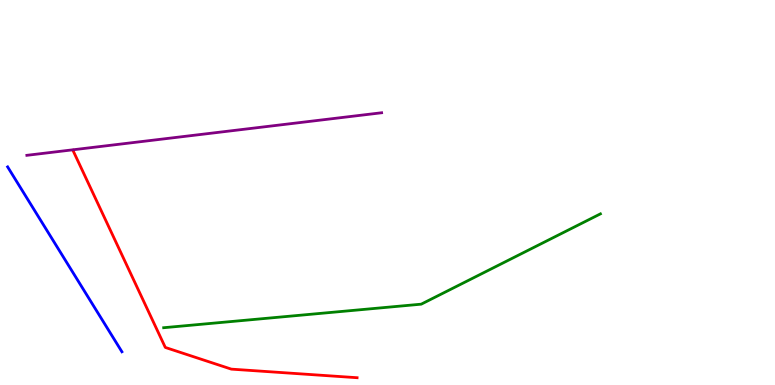[{'lines': ['blue', 'red'], 'intersections': []}, {'lines': ['green', 'red'], 'intersections': []}, {'lines': ['purple', 'red'], 'intersections': []}, {'lines': ['blue', 'green'], 'intersections': []}, {'lines': ['blue', 'purple'], 'intersections': []}, {'lines': ['green', 'purple'], 'intersections': []}]